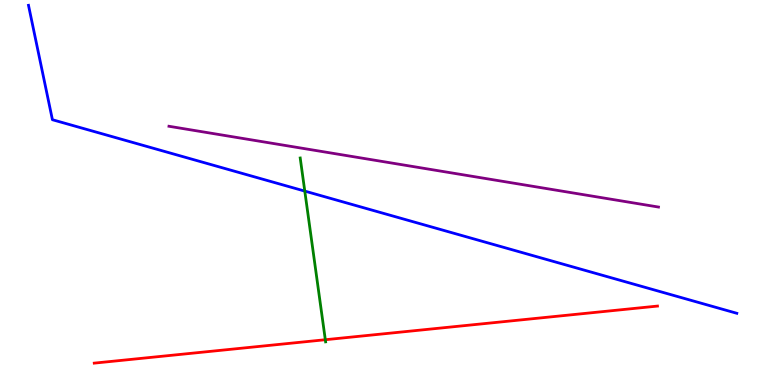[{'lines': ['blue', 'red'], 'intersections': []}, {'lines': ['green', 'red'], 'intersections': [{'x': 4.2, 'y': 1.18}]}, {'lines': ['purple', 'red'], 'intersections': []}, {'lines': ['blue', 'green'], 'intersections': [{'x': 3.93, 'y': 5.04}]}, {'lines': ['blue', 'purple'], 'intersections': []}, {'lines': ['green', 'purple'], 'intersections': []}]